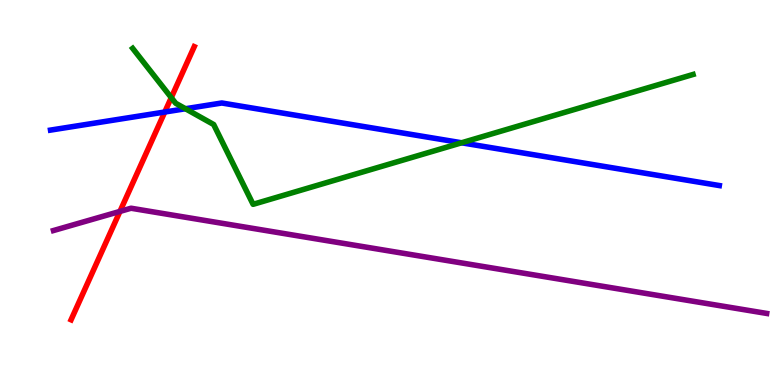[{'lines': ['blue', 'red'], 'intersections': [{'x': 2.13, 'y': 7.09}]}, {'lines': ['green', 'red'], 'intersections': [{'x': 2.21, 'y': 7.46}]}, {'lines': ['purple', 'red'], 'intersections': [{'x': 1.55, 'y': 4.51}]}, {'lines': ['blue', 'green'], 'intersections': [{'x': 2.39, 'y': 7.18}, {'x': 5.96, 'y': 6.29}]}, {'lines': ['blue', 'purple'], 'intersections': []}, {'lines': ['green', 'purple'], 'intersections': []}]